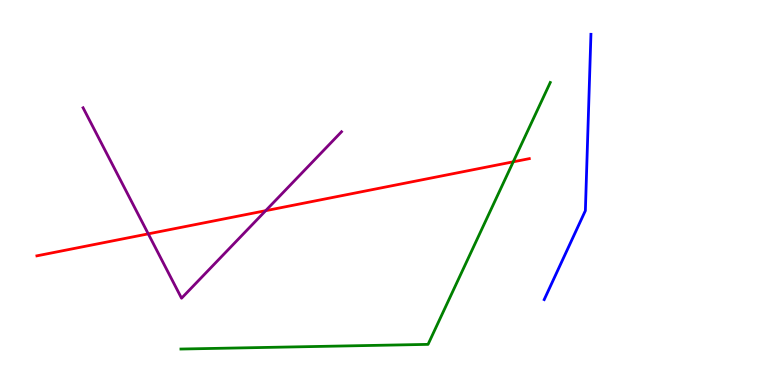[{'lines': ['blue', 'red'], 'intersections': []}, {'lines': ['green', 'red'], 'intersections': [{'x': 6.62, 'y': 5.8}]}, {'lines': ['purple', 'red'], 'intersections': [{'x': 1.91, 'y': 3.93}, {'x': 3.43, 'y': 4.53}]}, {'lines': ['blue', 'green'], 'intersections': []}, {'lines': ['blue', 'purple'], 'intersections': []}, {'lines': ['green', 'purple'], 'intersections': []}]